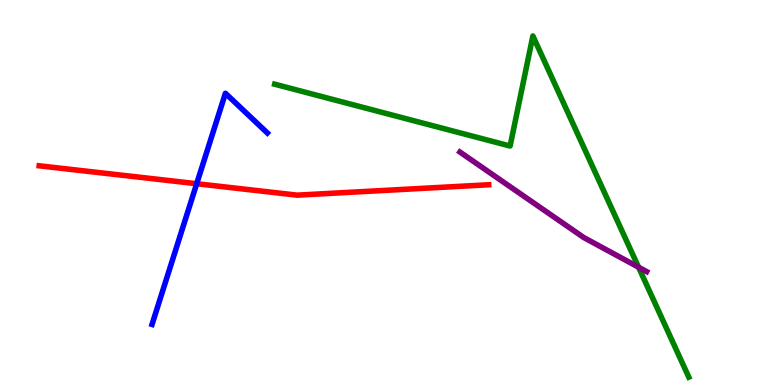[{'lines': ['blue', 'red'], 'intersections': [{'x': 2.54, 'y': 5.23}]}, {'lines': ['green', 'red'], 'intersections': []}, {'lines': ['purple', 'red'], 'intersections': []}, {'lines': ['blue', 'green'], 'intersections': []}, {'lines': ['blue', 'purple'], 'intersections': []}, {'lines': ['green', 'purple'], 'intersections': [{'x': 8.24, 'y': 3.06}]}]